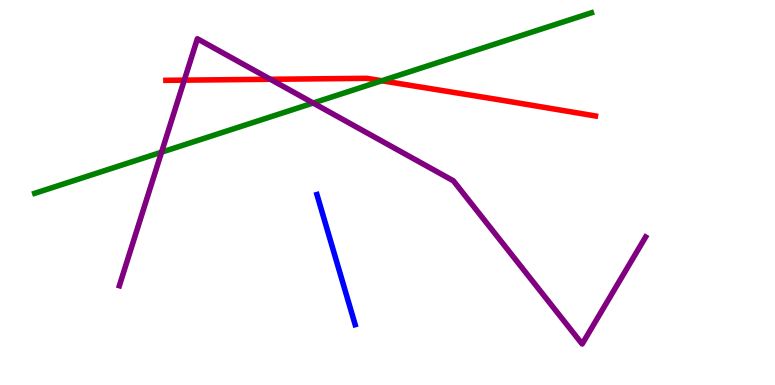[{'lines': ['blue', 'red'], 'intersections': []}, {'lines': ['green', 'red'], 'intersections': [{'x': 4.93, 'y': 7.9}]}, {'lines': ['purple', 'red'], 'intersections': [{'x': 2.38, 'y': 7.92}, {'x': 3.49, 'y': 7.94}]}, {'lines': ['blue', 'green'], 'intersections': []}, {'lines': ['blue', 'purple'], 'intersections': []}, {'lines': ['green', 'purple'], 'intersections': [{'x': 2.08, 'y': 6.05}, {'x': 4.04, 'y': 7.32}]}]